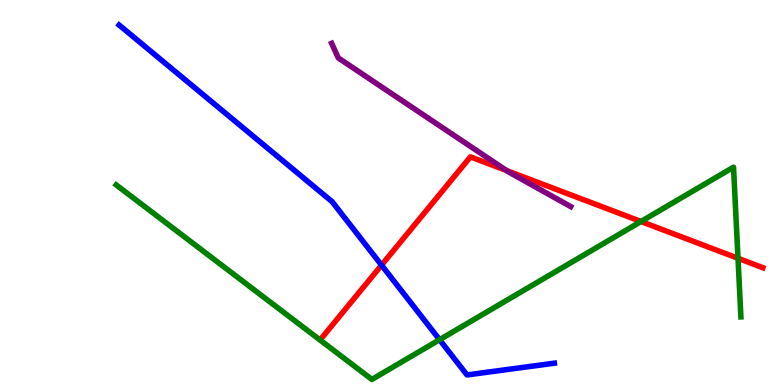[{'lines': ['blue', 'red'], 'intersections': [{'x': 4.92, 'y': 3.11}]}, {'lines': ['green', 'red'], 'intersections': [{'x': 8.27, 'y': 4.25}, {'x': 9.52, 'y': 3.29}]}, {'lines': ['purple', 'red'], 'intersections': [{'x': 6.53, 'y': 5.57}]}, {'lines': ['blue', 'green'], 'intersections': [{'x': 5.67, 'y': 1.18}]}, {'lines': ['blue', 'purple'], 'intersections': []}, {'lines': ['green', 'purple'], 'intersections': []}]